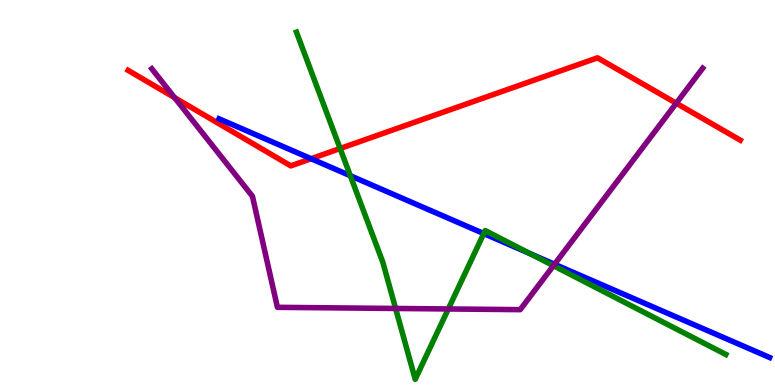[{'lines': ['blue', 'red'], 'intersections': [{'x': 4.01, 'y': 5.88}]}, {'lines': ['green', 'red'], 'intersections': [{'x': 4.39, 'y': 6.14}]}, {'lines': ['purple', 'red'], 'intersections': [{'x': 2.25, 'y': 7.46}, {'x': 8.73, 'y': 7.32}]}, {'lines': ['blue', 'green'], 'intersections': [{'x': 4.52, 'y': 5.44}, {'x': 6.24, 'y': 3.93}, {'x': 6.84, 'y': 3.41}]}, {'lines': ['blue', 'purple'], 'intersections': [{'x': 7.16, 'y': 3.14}]}, {'lines': ['green', 'purple'], 'intersections': [{'x': 5.1, 'y': 1.99}, {'x': 5.78, 'y': 1.97}, {'x': 7.14, 'y': 3.1}]}]